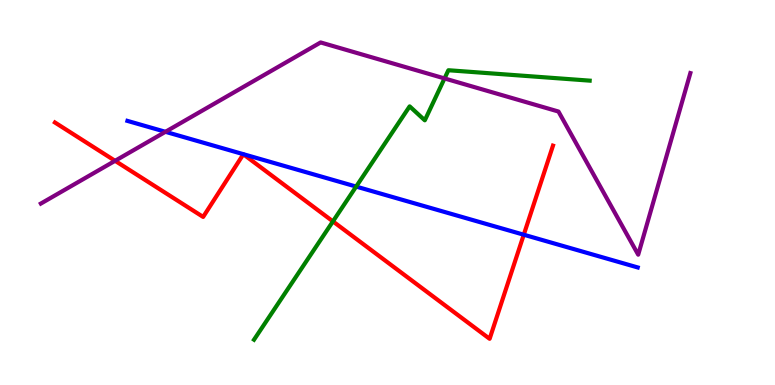[{'lines': ['blue', 'red'], 'intersections': [{'x': 6.76, 'y': 3.9}]}, {'lines': ['green', 'red'], 'intersections': [{'x': 4.3, 'y': 4.25}]}, {'lines': ['purple', 'red'], 'intersections': [{'x': 1.48, 'y': 5.82}]}, {'lines': ['blue', 'green'], 'intersections': [{'x': 4.6, 'y': 5.15}]}, {'lines': ['blue', 'purple'], 'intersections': [{'x': 2.13, 'y': 6.58}]}, {'lines': ['green', 'purple'], 'intersections': [{'x': 5.74, 'y': 7.96}]}]